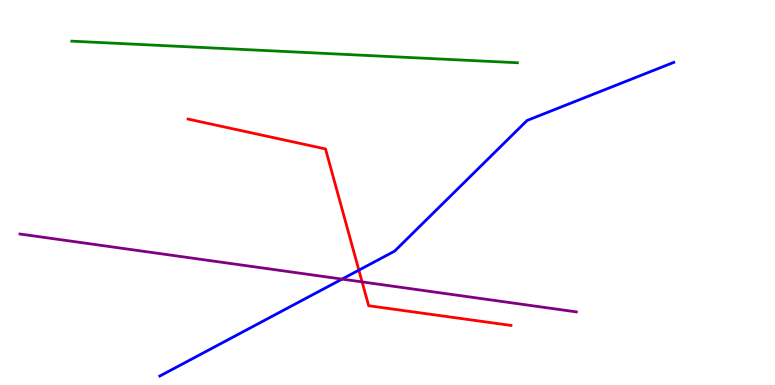[{'lines': ['blue', 'red'], 'intersections': [{'x': 4.63, 'y': 2.98}]}, {'lines': ['green', 'red'], 'intersections': []}, {'lines': ['purple', 'red'], 'intersections': [{'x': 4.67, 'y': 2.68}]}, {'lines': ['blue', 'green'], 'intersections': []}, {'lines': ['blue', 'purple'], 'intersections': [{'x': 4.41, 'y': 2.75}]}, {'lines': ['green', 'purple'], 'intersections': []}]